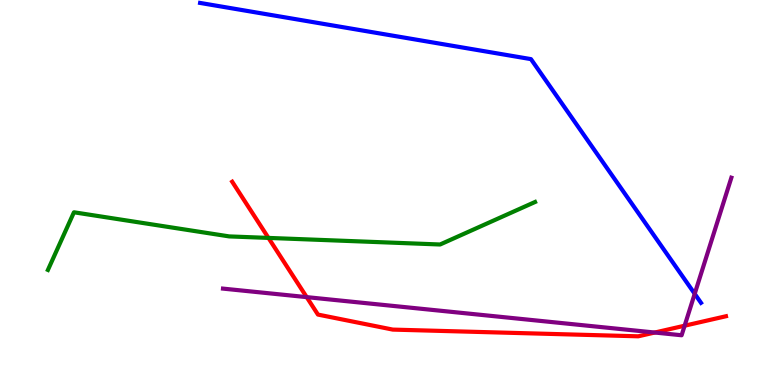[{'lines': ['blue', 'red'], 'intersections': []}, {'lines': ['green', 'red'], 'intersections': [{'x': 3.46, 'y': 3.82}]}, {'lines': ['purple', 'red'], 'intersections': [{'x': 3.96, 'y': 2.28}, {'x': 8.45, 'y': 1.36}, {'x': 8.83, 'y': 1.54}]}, {'lines': ['blue', 'green'], 'intersections': []}, {'lines': ['blue', 'purple'], 'intersections': [{'x': 8.96, 'y': 2.37}]}, {'lines': ['green', 'purple'], 'intersections': []}]